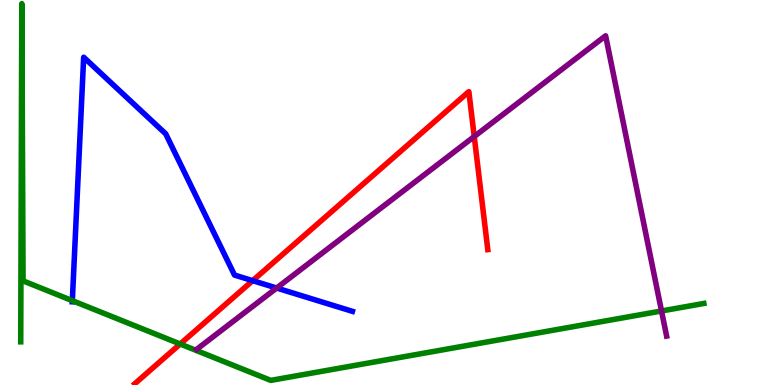[{'lines': ['blue', 'red'], 'intersections': [{'x': 3.26, 'y': 2.71}]}, {'lines': ['green', 'red'], 'intersections': [{'x': 2.33, 'y': 1.06}]}, {'lines': ['purple', 'red'], 'intersections': [{'x': 6.12, 'y': 6.45}]}, {'lines': ['blue', 'green'], 'intersections': [{'x': 0.933, 'y': 2.19}]}, {'lines': ['blue', 'purple'], 'intersections': [{'x': 3.57, 'y': 2.52}]}, {'lines': ['green', 'purple'], 'intersections': [{'x': 8.54, 'y': 1.92}]}]